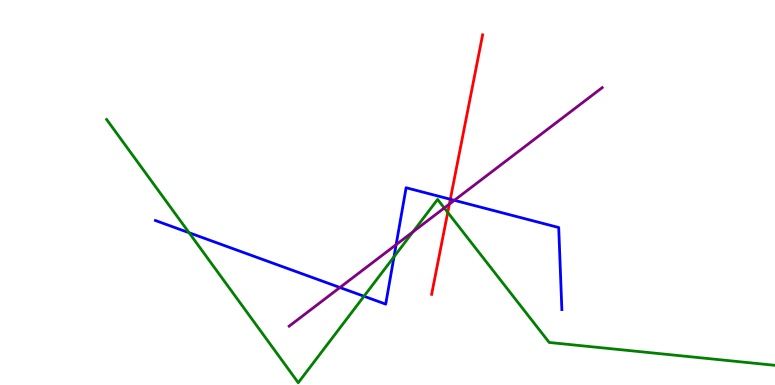[{'lines': ['blue', 'red'], 'intersections': [{'x': 5.81, 'y': 4.82}]}, {'lines': ['green', 'red'], 'intersections': [{'x': 5.78, 'y': 4.48}]}, {'lines': ['purple', 'red'], 'intersections': [{'x': 5.8, 'y': 4.7}]}, {'lines': ['blue', 'green'], 'intersections': [{'x': 2.44, 'y': 3.96}, {'x': 4.7, 'y': 2.31}, {'x': 5.08, 'y': 3.33}]}, {'lines': ['blue', 'purple'], 'intersections': [{'x': 4.39, 'y': 2.53}, {'x': 5.11, 'y': 3.65}, {'x': 5.86, 'y': 4.8}]}, {'lines': ['green', 'purple'], 'intersections': [{'x': 5.33, 'y': 3.98}, {'x': 5.73, 'y': 4.6}]}]